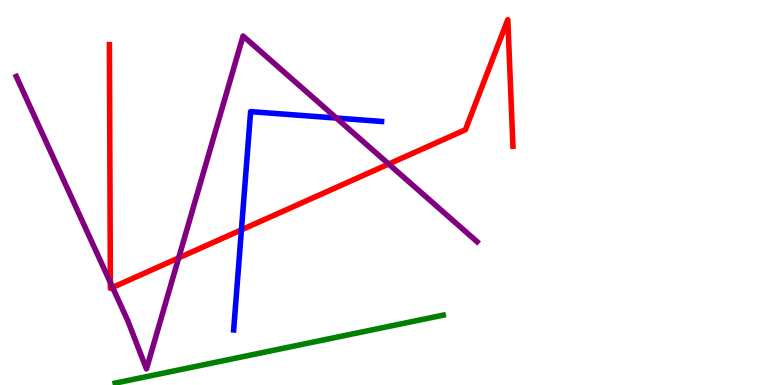[{'lines': ['blue', 'red'], 'intersections': [{'x': 3.12, 'y': 4.03}]}, {'lines': ['green', 'red'], 'intersections': []}, {'lines': ['purple', 'red'], 'intersections': [{'x': 1.42, 'y': 2.66}, {'x': 1.45, 'y': 2.53}, {'x': 2.31, 'y': 3.3}, {'x': 5.02, 'y': 5.74}]}, {'lines': ['blue', 'green'], 'intersections': []}, {'lines': ['blue', 'purple'], 'intersections': [{'x': 4.34, 'y': 6.93}]}, {'lines': ['green', 'purple'], 'intersections': []}]